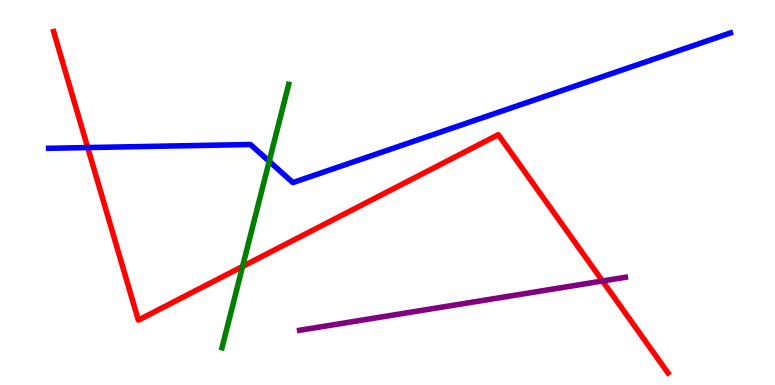[{'lines': ['blue', 'red'], 'intersections': [{'x': 1.13, 'y': 6.17}]}, {'lines': ['green', 'red'], 'intersections': [{'x': 3.13, 'y': 3.08}]}, {'lines': ['purple', 'red'], 'intersections': [{'x': 7.77, 'y': 2.7}]}, {'lines': ['blue', 'green'], 'intersections': [{'x': 3.47, 'y': 5.81}]}, {'lines': ['blue', 'purple'], 'intersections': []}, {'lines': ['green', 'purple'], 'intersections': []}]